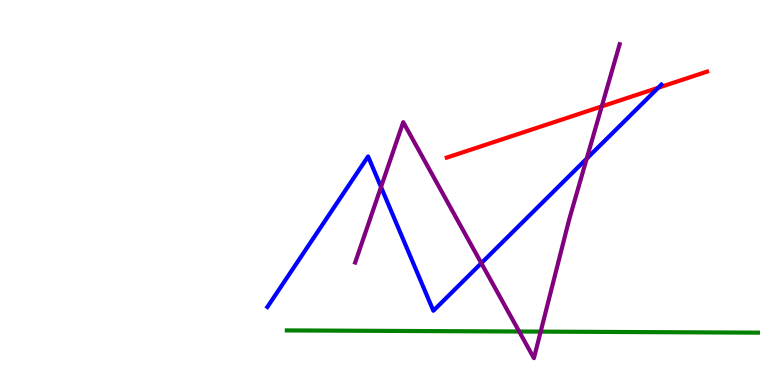[{'lines': ['blue', 'red'], 'intersections': [{'x': 8.49, 'y': 7.72}]}, {'lines': ['green', 'red'], 'intersections': []}, {'lines': ['purple', 'red'], 'intersections': [{'x': 7.76, 'y': 7.24}]}, {'lines': ['blue', 'green'], 'intersections': []}, {'lines': ['blue', 'purple'], 'intersections': [{'x': 4.92, 'y': 5.14}, {'x': 6.21, 'y': 3.16}, {'x': 7.57, 'y': 5.88}]}, {'lines': ['green', 'purple'], 'intersections': [{'x': 6.7, 'y': 1.39}, {'x': 6.98, 'y': 1.39}]}]